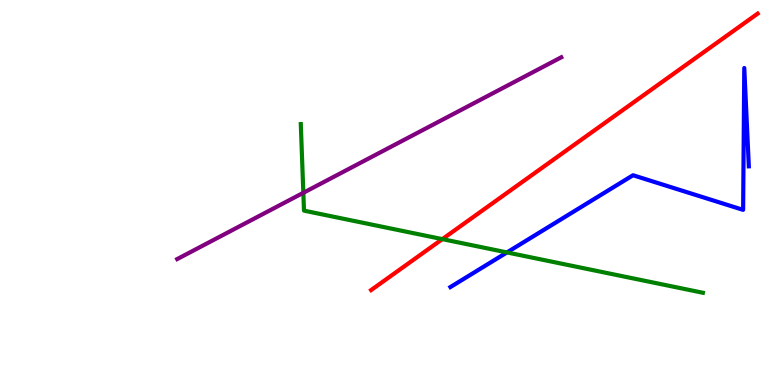[{'lines': ['blue', 'red'], 'intersections': []}, {'lines': ['green', 'red'], 'intersections': [{'x': 5.71, 'y': 3.79}]}, {'lines': ['purple', 'red'], 'intersections': []}, {'lines': ['blue', 'green'], 'intersections': [{'x': 6.54, 'y': 3.44}]}, {'lines': ['blue', 'purple'], 'intersections': []}, {'lines': ['green', 'purple'], 'intersections': [{'x': 3.91, 'y': 4.99}]}]